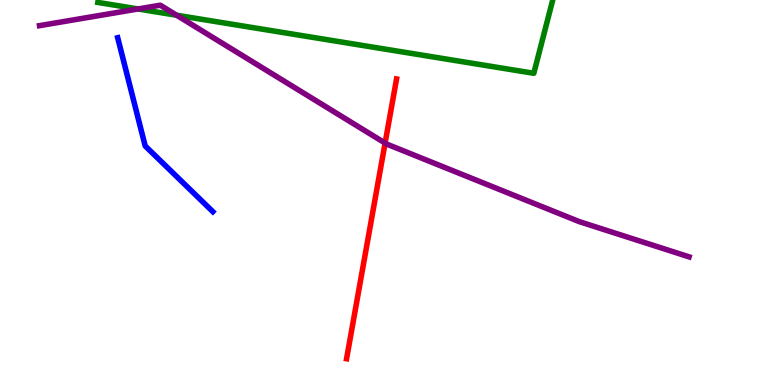[{'lines': ['blue', 'red'], 'intersections': []}, {'lines': ['green', 'red'], 'intersections': []}, {'lines': ['purple', 'red'], 'intersections': [{'x': 4.97, 'y': 6.28}]}, {'lines': ['blue', 'green'], 'intersections': []}, {'lines': ['blue', 'purple'], 'intersections': []}, {'lines': ['green', 'purple'], 'intersections': [{'x': 1.78, 'y': 9.77}, {'x': 2.28, 'y': 9.6}]}]